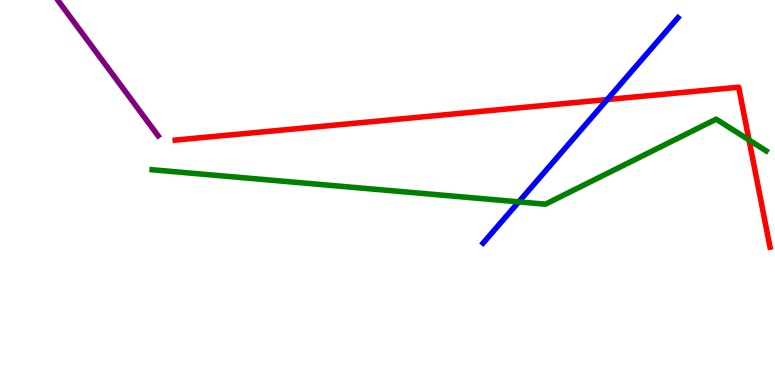[{'lines': ['blue', 'red'], 'intersections': [{'x': 7.84, 'y': 7.41}]}, {'lines': ['green', 'red'], 'intersections': [{'x': 9.67, 'y': 6.36}]}, {'lines': ['purple', 'red'], 'intersections': []}, {'lines': ['blue', 'green'], 'intersections': [{'x': 6.69, 'y': 4.76}]}, {'lines': ['blue', 'purple'], 'intersections': []}, {'lines': ['green', 'purple'], 'intersections': []}]